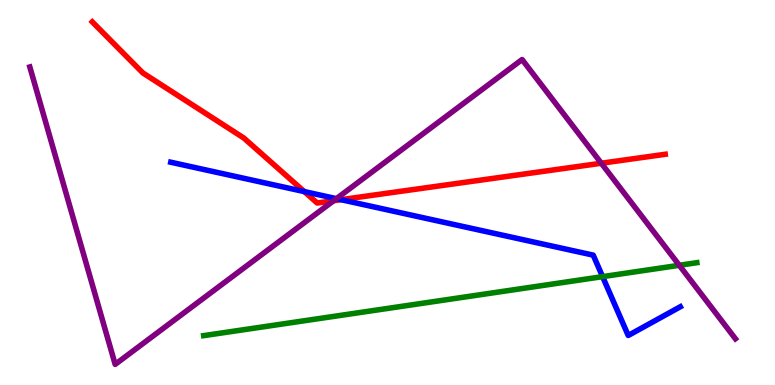[{'lines': ['blue', 'red'], 'intersections': [{'x': 3.93, 'y': 5.02}, {'x': 4.4, 'y': 4.81}]}, {'lines': ['green', 'red'], 'intersections': []}, {'lines': ['purple', 'red'], 'intersections': [{'x': 4.31, 'y': 4.79}, {'x': 7.76, 'y': 5.76}]}, {'lines': ['blue', 'green'], 'intersections': [{'x': 7.78, 'y': 2.81}]}, {'lines': ['blue', 'purple'], 'intersections': [{'x': 4.34, 'y': 4.84}]}, {'lines': ['green', 'purple'], 'intersections': [{'x': 8.76, 'y': 3.11}]}]